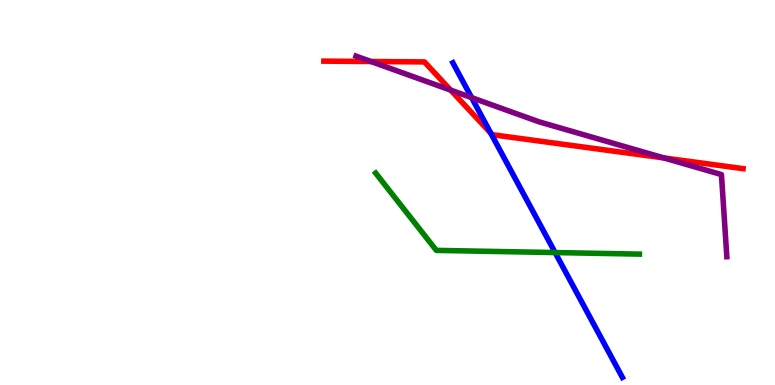[{'lines': ['blue', 'red'], 'intersections': [{'x': 6.33, 'y': 6.54}]}, {'lines': ['green', 'red'], 'intersections': []}, {'lines': ['purple', 'red'], 'intersections': [{'x': 4.79, 'y': 8.4}, {'x': 5.82, 'y': 7.66}, {'x': 8.57, 'y': 5.9}]}, {'lines': ['blue', 'green'], 'intersections': [{'x': 7.16, 'y': 3.44}]}, {'lines': ['blue', 'purple'], 'intersections': [{'x': 6.09, 'y': 7.46}]}, {'lines': ['green', 'purple'], 'intersections': []}]